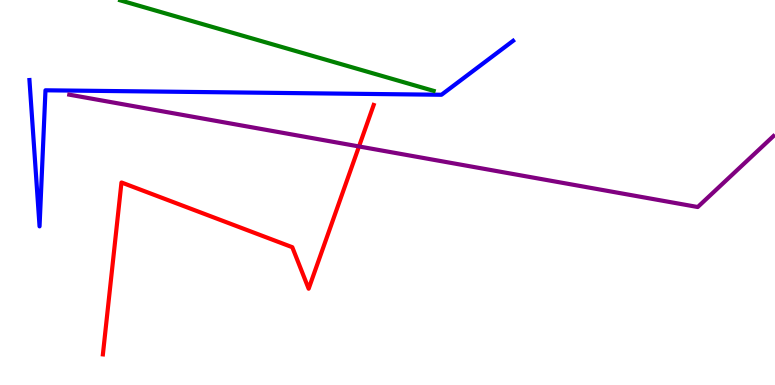[{'lines': ['blue', 'red'], 'intersections': []}, {'lines': ['green', 'red'], 'intersections': []}, {'lines': ['purple', 'red'], 'intersections': [{'x': 4.63, 'y': 6.2}]}, {'lines': ['blue', 'green'], 'intersections': []}, {'lines': ['blue', 'purple'], 'intersections': []}, {'lines': ['green', 'purple'], 'intersections': []}]